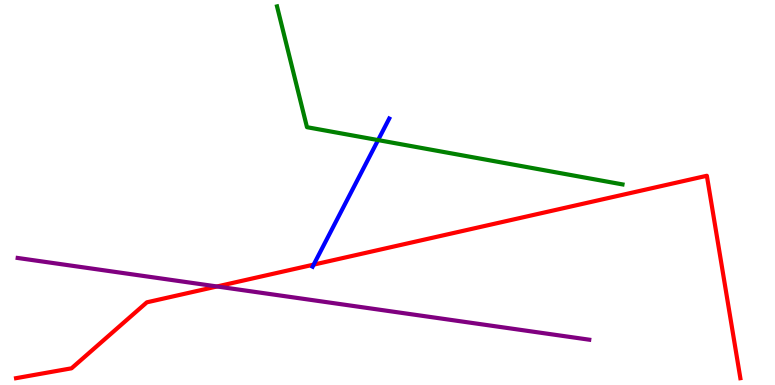[{'lines': ['blue', 'red'], 'intersections': [{'x': 4.05, 'y': 3.13}]}, {'lines': ['green', 'red'], 'intersections': []}, {'lines': ['purple', 'red'], 'intersections': [{'x': 2.8, 'y': 2.56}]}, {'lines': ['blue', 'green'], 'intersections': [{'x': 4.88, 'y': 6.36}]}, {'lines': ['blue', 'purple'], 'intersections': []}, {'lines': ['green', 'purple'], 'intersections': []}]